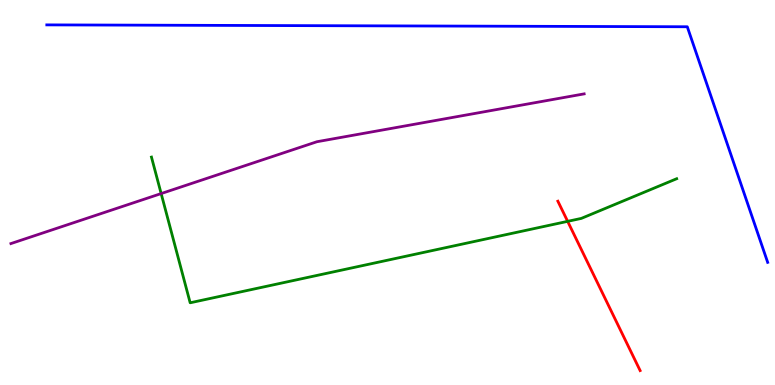[{'lines': ['blue', 'red'], 'intersections': []}, {'lines': ['green', 'red'], 'intersections': [{'x': 7.32, 'y': 4.25}]}, {'lines': ['purple', 'red'], 'intersections': []}, {'lines': ['blue', 'green'], 'intersections': []}, {'lines': ['blue', 'purple'], 'intersections': []}, {'lines': ['green', 'purple'], 'intersections': [{'x': 2.08, 'y': 4.97}]}]